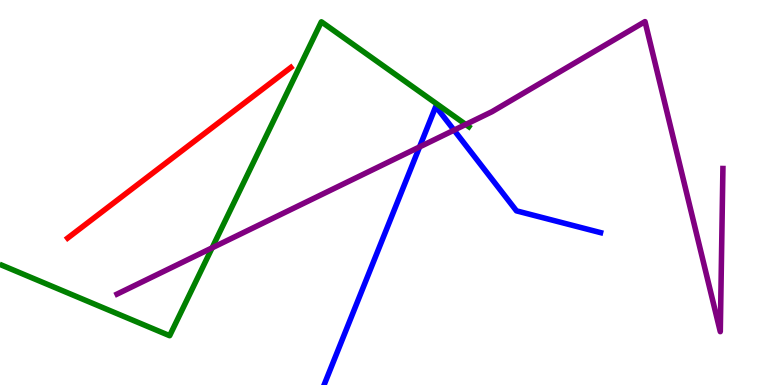[{'lines': ['blue', 'red'], 'intersections': []}, {'lines': ['green', 'red'], 'intersections': []}, {'lines': ['purple', 'red'], 'intersections': []}, {'lines': ['blue', 'green'], 'intersections': []}, {'lines': ['blue', 'purple'], 'intersections': [{'x': 5.41, 'y': 6.18}, {'x': 5.86, 'y': 6.62}]}, {'lines': ['green', 'purple'], 'intersections': [{'x': 2.74, 'y': 3.56}, {'x': 6.01, 'y': 6.77}]}]